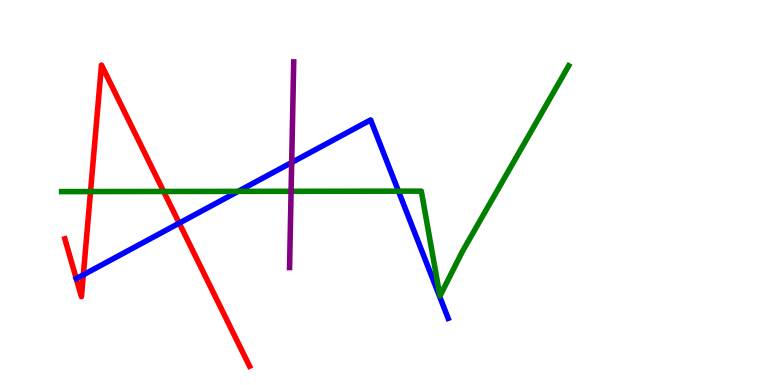[{'lines': ['blue', 'red'], 'intersections': [{'x': 1.08, 'y': 2.86}, {'x': 2.31, 'y': 4.2}]}, {'lines': ['green', 'red'], 'intersections': [{'x': 1.17, 'y': 5.02}, {'x': 2.11, 'y': 5.03}]}, {'lines': ['purple', 'red'], 'intersections': []}, {'lines': ['blue', 'green'], 'intersections': [{'x': 3.07, 'y': 5.03}, {'x': 5.14, 'y': 5.03}]}, {'lines': ['blue', 'purple'], 'intersections': [{'x': 3.76, 'y': 5.78}]}, {'lines': ['green', 'purple'], 'intersections': [{'x': 3.76, 'y': 5.03}]}]